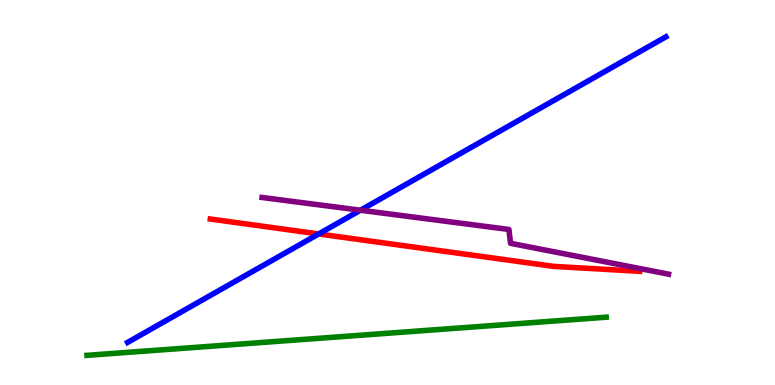[{'lines': ['blue', 'red'], 'intersections': [{'x': 4.11, 'y': 3.92}]}, {'lines': ['green', 'red'], 'intersections': []}, {'lines': ['purple', 'red'], 'intersections': []}, {'lines': ['blue', 'green'], 'intersections': []}, {'lines': ['blue', 'purple'], 'intersections': [{'x': 4.65, 'y': 4.54}]}, {'lines': ['green', 'purple'], 'intersections': []}]